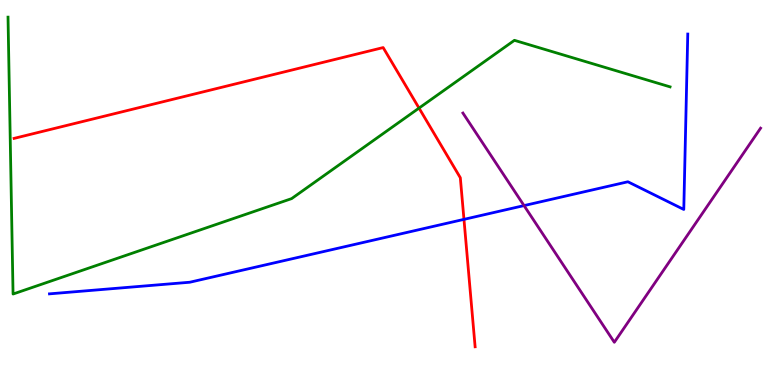[{'lines': ['blue', 'red'], 'intersections': [{'x': 5.99, 'y': 4.3}]}, {'lines': ['green', 'red'], 'intersections': [{'x': 5.41, 'y': 7.19}]}, {'lines': ['purple', 'red'], 'intersections': []}, {'lines': ['blue', 'green'], 'intersections': []}, {'lines': ['blue', 'purple'], 'intersections': [{'x': 6.76, 'y': 4.66}]}, {'lines': ['green', 'purple'], 'intersections': []}]